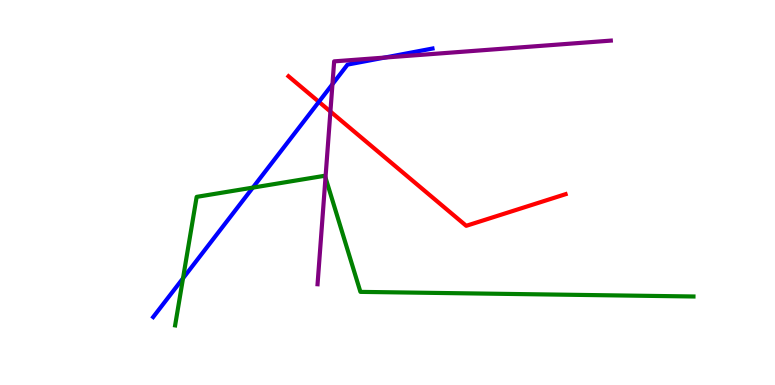[{'lines': ['blue', 'red'], 'intersections': [{'x': 4.11, 'y': 7.35}]}, {'lines': ['green', 'red'], 'intersections': []}, {'lines': ['purple', 'red'], 'intersections': [{'x': 4.26, 'y': 7.1}]}, {'lines': ['blue', 'green'], 'intersections': [{'x': 2.36, 'y': 2.77}, {'x': 3.26, 'y': 5.13}]}, {'lines': ['blue', 'purple'], 'intersections': [{'x': 4.29, 'y': 7.81}, {'x': 4.96, 'y': 8.5}]}, {'lines': ['green', 'purple'], 'intersections': [{'x': 4.2, 'y': 5.39}]}]